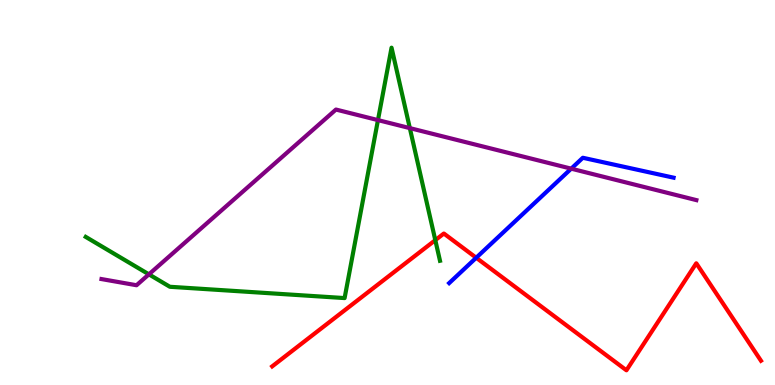[{'lines': ['blue', 'red'], 'intersections': [{'x': 6.14, 'y': 3.31}]}, {'lines': ['green', 'red'], 'intersections': [{'x': 5.62, 'y': 3.76}]}, {'lines': ['purple', 'red'], 'intersections': []}, {'lines': ['blue', 'green'], 'intersections': []}, {'lines': ['blue', 'purple'], 'intersections': [{'x': 7.37, 'y': 5.62}]}, {'lines': ['green', 'purple'], 'intersections': [{'x': 1.92, 'y': 2.87}, {'x': 4.88, 'y': 6.88}, {'x': 5.29, 'y': 6.67}]}]